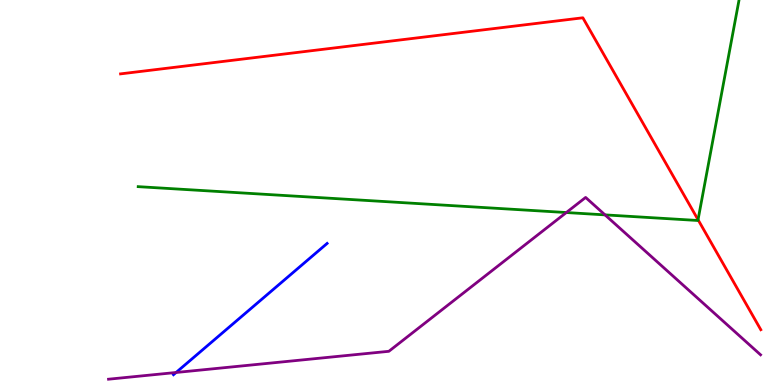[{'lines': ['blue', 'red'], 'intersections': []}, {'lines': ['green', 'red'], 'intersections': [{'x': 9.01, 'y': 4.29}]}, {'lines': ['purple', 'red'], 'intersections': []}, {'lines': ['blue', 'green'], 'intersections': []}, {'lines': ['blue', 'purple'], 'intersections': [{'x': 2.27, 'y': 0.325}]}, {'lines': ['green', 'purple'], 'intersections': [{'x': 7.31, 'y': 4.48}, {'x': 7.81, 'y': 4.42}]}]